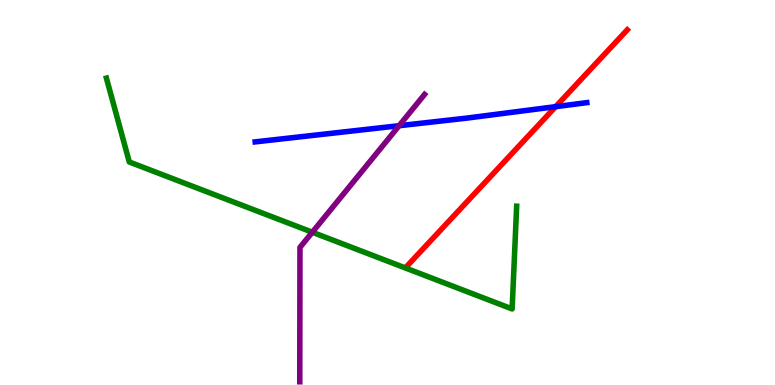[{'lines': ['blue', 'red'], 'intersections': [{'x': 7.17, 'y': 7.23}]}, {'lines': ['green', 'red'], 'intersections': []}, {'lines': ['purple', 'red'], 'intersections': []}, {'lines': ['blue', 'green'], 'intersections': []}, {'lines': ['blue', 'purple'], 'intersections': [{'x': 5.15, 'y': 6.73}]}, {'lines': ['green', 'purple'], 'intersections': [{'x': 4.03, 'y': 3.97}]}]